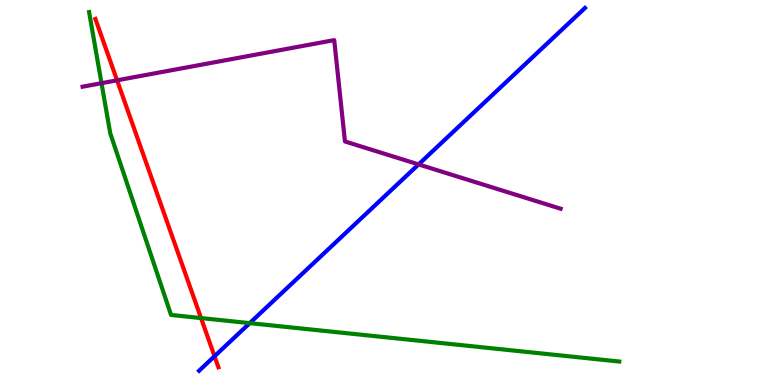[{'lines': ['blue', 'red'], 'intersections': [{'x': 2.77, 'y': 0.747}]}, {'lines': ['green', 'red'], 'intersections': [{'x': 2.59, 'y': 1.74}]}, {'lines': ['purple', 'red'], 'intersections': [{'x': 1.51, 'y': 7.91}]}, {'lines': ['blue', 'green'], 'intersections': [{'x': 3.22, 'y': 1.61}]}, {'lines': ['blue', 'purple'], 'intersections': [{'x': 5.4, 'y': 5.73}]}, {'lines': ['green', 'purple'], 'intersections': [{'x': 1.31, 'y': 7.84}]}]